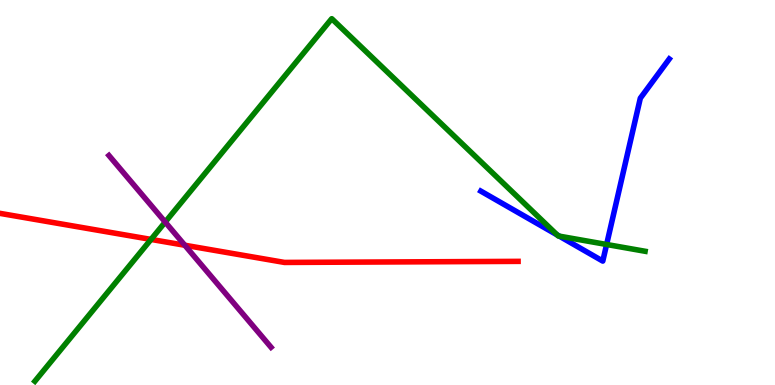[{'lines': ['blue', 'red'], 'intersections': []}, {'lines': ['green', 'red'], 'intersections': [{'x': 1.95, 'y': 3.78}]}, {'lines': ['purple', 'red'], 'intersections': [{'x': 2.38, 'y': 3.63}]}, {'lines': ['blue', 'green'], 'intersections': [{'x': 7.19, 'y': 3.9}, {'x': 7.22, 'y': 3.87}, {'x': 7.83, 'y': 3.65}]}, {'lines': ['blue', 'purple'], 'intersections': []}, {'lines': ['green', 'purple'], 'intersections': [{'x': 2.13, 'y': 4.23}]}]